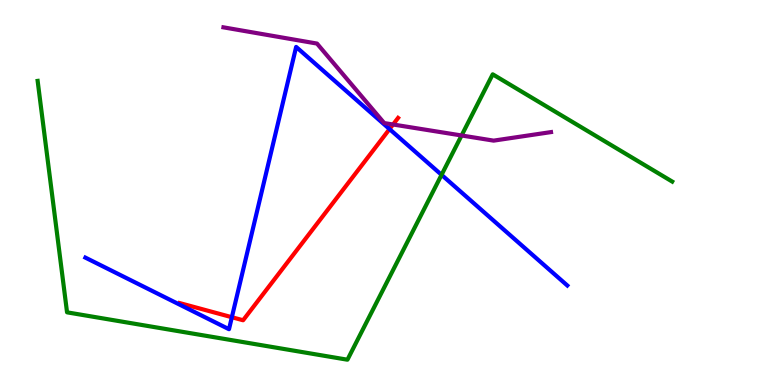[{'lines': ['blue', 'red'], 'intersections': [{'x': 2.99, 'y': 1.76}, {'x': 5.03, 'y': 6.65}]}, {'lines': ['green', 'red'], 'intersections': []}, {'lines': ['purple', 'red'], 'intersections': [{'x': 5.07, 'y': 6.77}]}, {'lines': ['blue', 'green'], 'intersections': [{'x': 5.7, 'y': 5.46}]}, {'lines': ['blue', 'purple'], 'intersections': []}, {'lines': ['green', 'purple'], 'intersections': [{'x': 5.96, 'y': 6.48}]}]